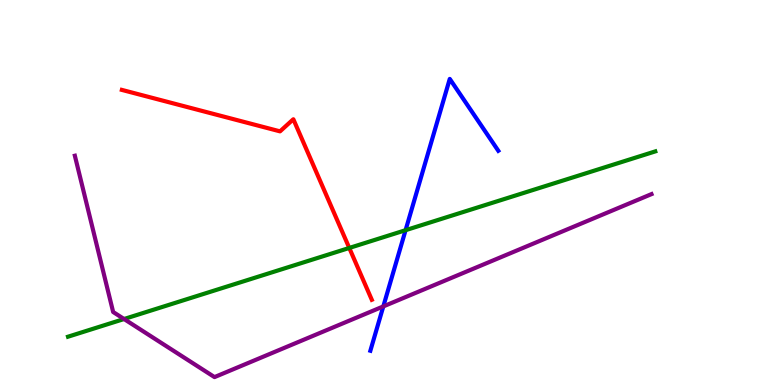[{'lines': ['blue', 'red'], 'intersections': []}, {'lines': ['green', 'red'], 'intersections': [{'x': 4.51, 'y': 3.56}]}, {'lines': ['purple', 'red'], 'intersections': []}, {'lines': ['blue', 'green'], 'intersections': [{'x': 5.23, 'y': 4.02}]}, {'lines': ['blue', 'purple'], 'intersections': [{'x': 4.95, 'y': 2.04}]}, {'lines': ['green', 'purple'], 'intersections': [{'x': 1.6, 'y': 1.71}]}]